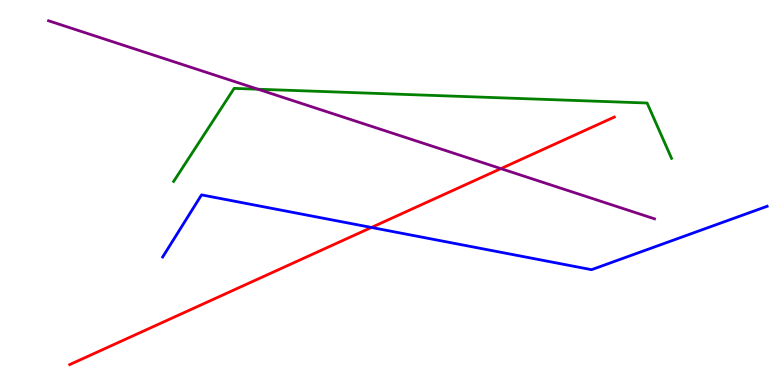[{'lines': ['blue', 'red'], 'intersections': [{'x': 4.79, 'y': 4.09}]}, {'lines': ['green', 'red'], 'intersections': []}, {'lines': ['purple', 'red'], 'intersections': [{'x': 6.46, 'y': 5.62}]}, {'lines': ['blue', 'green'], 'intersections': []}, {'lines': ['blue', 'purple'], 'intersections': []}, {'lines': ['green', 'purple'], 'intersections': [{'x': 3.33, 'y': 7.68}]}]